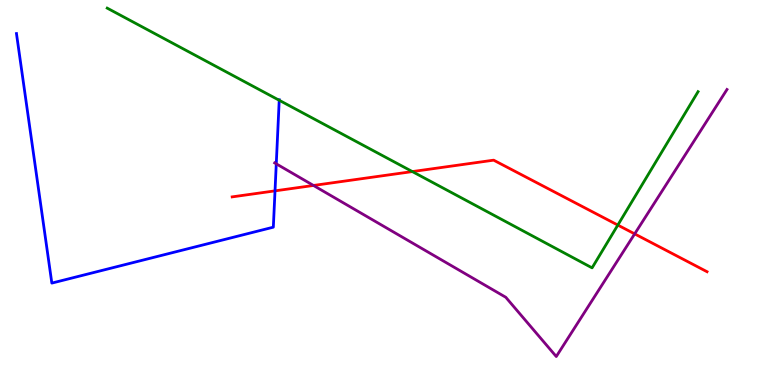[{'lines': ['blue', 'red'], 'intersections': [{'x': 3.55, 'y': 5.04}]}, {'lines': ['green', 'red'], 'intersections': [{'x': 5.32, 'y': 5.54}, {'x': 7.97, 'y': 4.15}]}, {'lines': ['purple', 'red'], 'intersections': [{'x': 4.04, 'y': 5.18}, {'x': 8.19, 'y': 3.93}]}, {'lines': ['blue', 'green'], 'intersections': [{'x': 3.6, 'y': 7.4}]}, {'lines': ['blue', 'purple'], 'intersections': [{'x': 3.56, 'y': 5.74}]}, {'lines': ['green', 'purple'], 'intersections': []}]